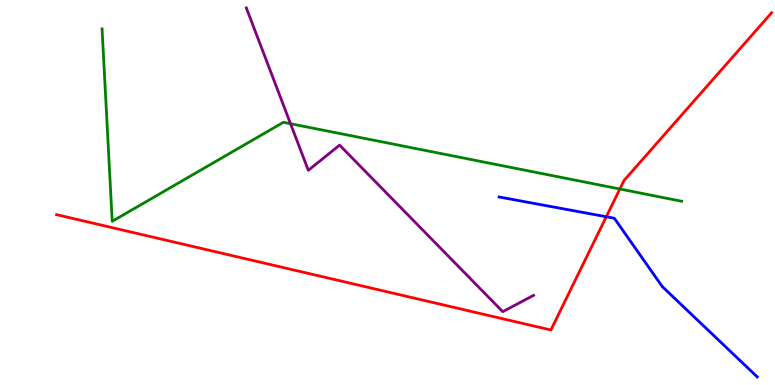[{'lines': ['blue', 'red'], 'intersections': [{'x': 7.82, 'y': 4.37}]}, {'lines': ['green', 'red'], 'intersections': [{'x': 8.0, 'y': 5.09}]}, {'lines': ['purple', 'red'], 'intersections': []}, {'lines': ['blue', 'green'], 'intersections': []}, {'lines': ['blue', 'purple'], 'intersections': []}, {'lines': ['green', 'purple'], 'intersections': [{'x': 3.75, 'y': 6.79}]}]